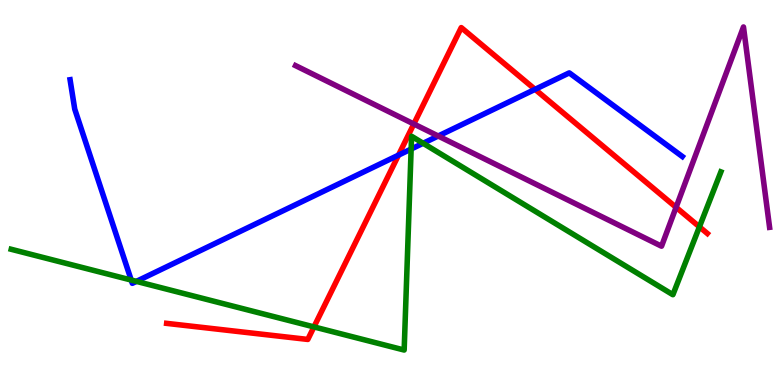[{'lines': ['blue', 'red'], 'intersections': [{'x': 5.14, 'y': 5.97}, {'x': 6.9, 'y': 7.68}]}, {'lines': ['green', 'red'], 'intersections': [{'x': 4.05, 'y': 1.51}, {'x': 9.02, 'y': 4.11}]}, {'lines': ['purple', 'red'], 'intersections': [{'x': 5.34, 'y': 6.78}, {'x': 8.72, 'y': 4.62}]}, {'lines': ['blue', 'green'], 'intersections': [{'x': 1.69, 'y': 2.73}, {'x': 1.76, 'y': 2.69}, {'x': 5.31, 'y': 6.13}, {'x': 5.46, 'y': 6.28}]}, {'lines': ['blue', 'purple'], 'intersections': [{'x': 5.65, 'y': 6.47}]}, {'lines': ['green', 'purple'], 'intersections': []}]